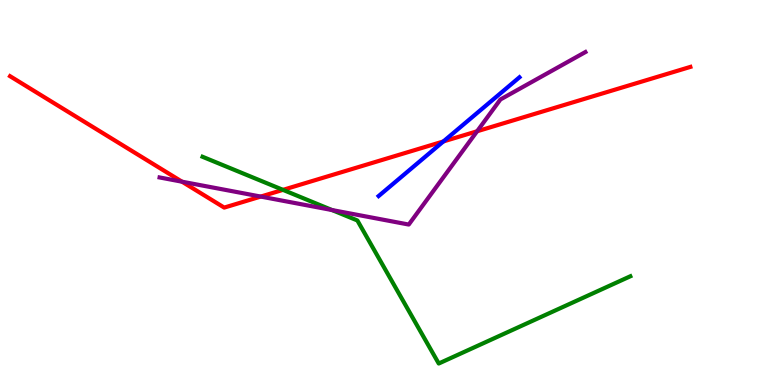[{'lines': ['blue', 'red'], 'intersections': [{'x': 5.72, 'y': 6.33}]}, {'lines': ['green', 'red'], 'intersections': [{'x': 3.65, 'y': 5.07}]}, {'lines': ['purple', 'red'], 'intersections': [{'x': 2.35, 'y': 5.28}, {'x': 3.36, 'y': 4.89}, {'x': 6.16, 'y': 6.59}]}, {'lines': ['blue', 'green'], 'intersections': []}, {'lines': ['blue', 'purple'], 'intersections': []}, {'lines': ['green', 'purple'], 'intersections': [{'x': 4.28, 'y': 4.54}]}]